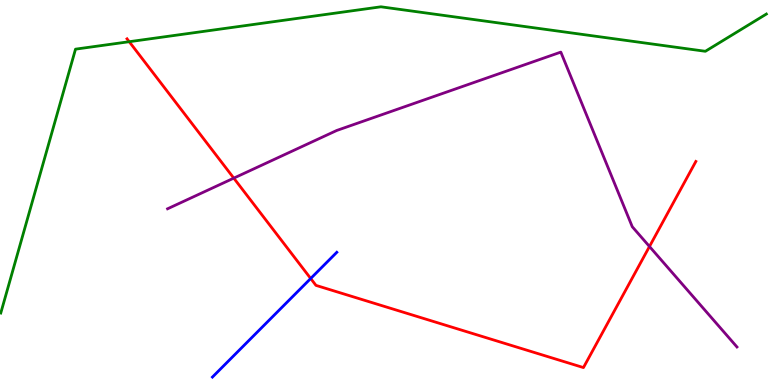[{'lines': ['blue', 'red'], 'intersections': [{'x': 4.01, 'y': 2.77}]}, {'lines': ['green', 'red'], 'intersections': [{'x': 1.67, 'y': 8.92}]}, {'lines': ['purple', 'red'], 'intersections': [{'x': 3.02, 'y': 5.37}, {'x': 8.38, 'y': 3.6}]}, {'lines': ['blue', 'green'], 'intersections': []}, {'lines': ['blue', 'purple'], 'intersections': []}, {'lines': ['green', 'purple'], 'intersections': []}]